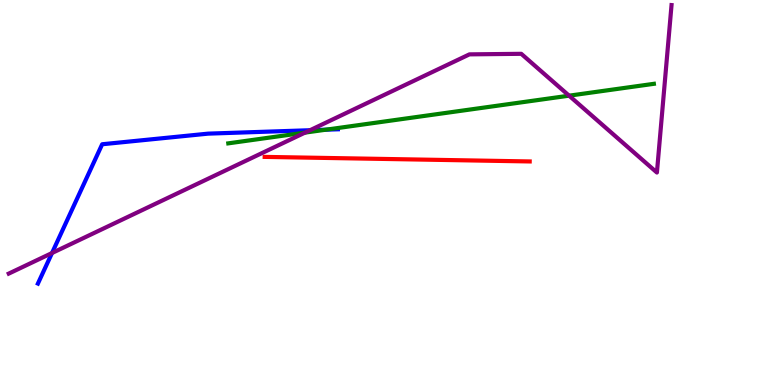[{'lines': ['blue', 'red'], 'intersections': []}, {'lines': ['green', 'red'], 'intersections': []}, {'lines': ['purple', 'red'], 'intersections': []}, {'lines': ['blue', 'green'], 'intersections': [{'x': 4.21, 'y': 6.63}]}, {'lines': ['blue', 'purple'], 'intersections': [{'x': 0.671, 'y': 3.43}, {'x': 4.0, 'y': 6.62}]}, {'lines': ['green', 'purple'], 'intersections': [{'x': 3.94, 'y': 6.56}, {'x': 7.34, 'y': 7.51}]}]